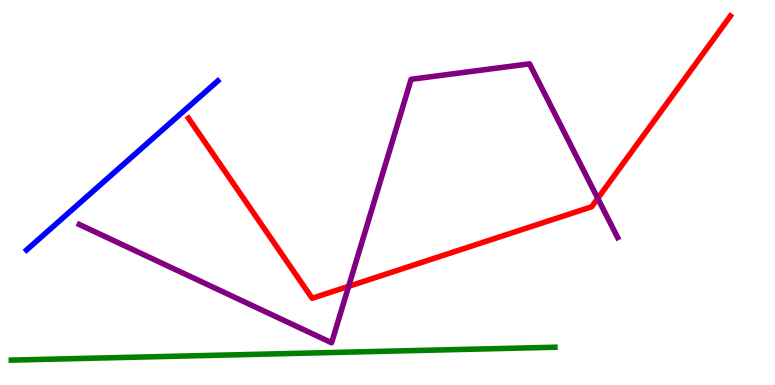[{'lines': ['blue', 'red'], 'intersections': []}, {'lines': ['green', 'red'], 'intersections': []}, {'lines': ['purple', 'red'], 'intersections': [{'x': 4.5, 'y': 2.56}, {'x': 7.71, 'y': 4.85}]}, {'lines': ['blue', 'green'], 'intersections': []}, {'lines': ['blue', 'purple'], 'intersections': []}, {'lines': ['green', 'purple'], 'intersections': []}]